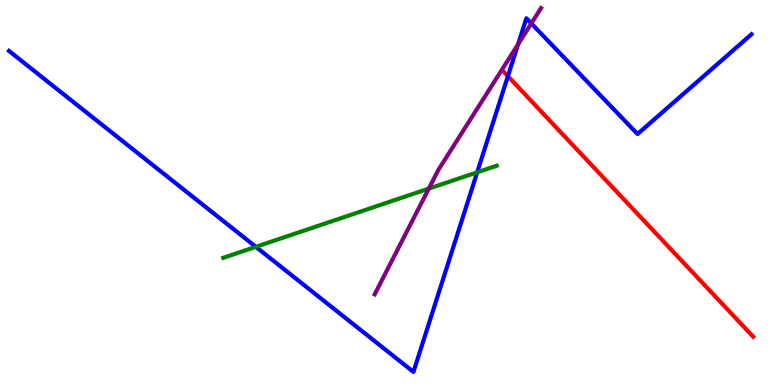[{'lines': ['blue', 'red'], 'intersections': [{'x': 6.55, 'y': 8.02}]}, {'lines': ['green', 'red'], 'intersections': []}, {'lines': ['purple', 'red'], 'intersections': []}, {'lines': ['blue', 'green'], 'intersections': [{'x': 3.3, 'y': 3.59}, {'x': 6.16, 'y': 5.52}]}, {'lines': ['blue', 'purple'], 'intersections': [{'x': 6.68, 'y': 8.85}, {'x': 6.86, 'y': 9.39}]}, {'lines': ['green', 'purple'], 'intersections': [{'x': 5.53, 'y': 5.1}]}]